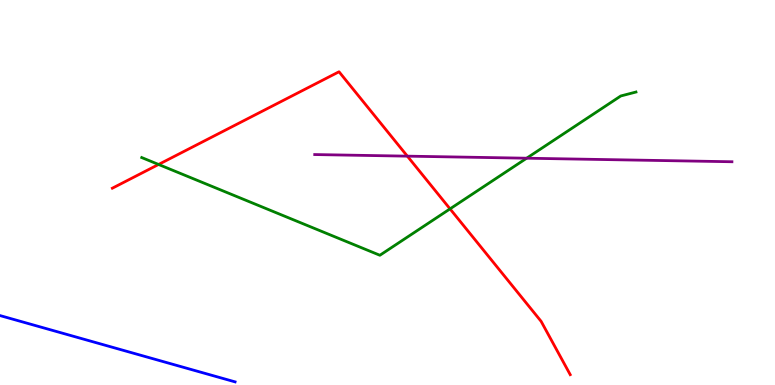[{'lines': ['blue', 'red'], 'intersections': []}, {'lines': ['green', 'red'], 'intersections': [{'x': 2.05, 'y': 5.73}, {'x': 5.81, 'y': 4.57}]}, {'lines': ['purple', 'red'], 'intersections': [{'x': 5.26, 'y': 5.94}]}, {'lines': ['blue', 'green'], 'intersections': []}, {'lines': ['blue', 'purple'], 'intersections': []}, {'lines': ['green', 'purple'], 'intersections': [{'x': 6.8, 'y': 5.89}]}]